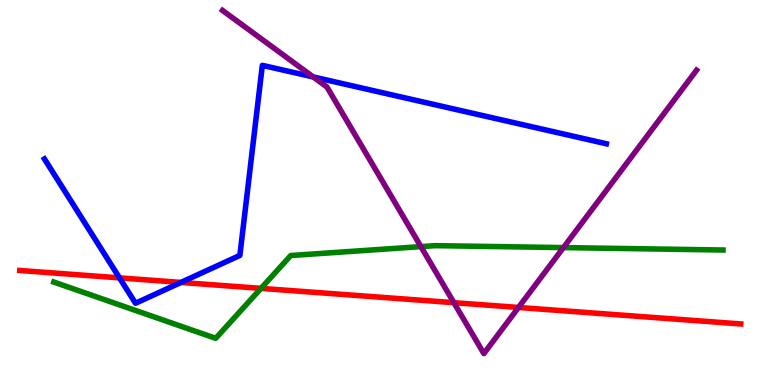[{'lines': ['blue', 'red'], 'intersections': [{'x': 1.54, 'y': 2.78}, {'x': 2.33, 'y': 2.66}]}, {'lines': ['green', 'red'], 'intersections': [{'x': 3.37, 'y': 2.51}]}, {'lines': ['purple', 'red'], 'intersections': [{'x': 5.86, 'y': 2.14}, {'x': 6.69, 'y': 2.01}]}, {'lines': ['blue', 'green'], 'intersections': []}, {'lines': ['blue', 'purple'], 'intersections': [{'x': 4.04, 'y': 8.0}]}, {'lines': ['green', 'purple'], 'intersections': [{'x': 5.43, 'y': 3.59}, {'x': 7.27, 'y': 3.57}]}]